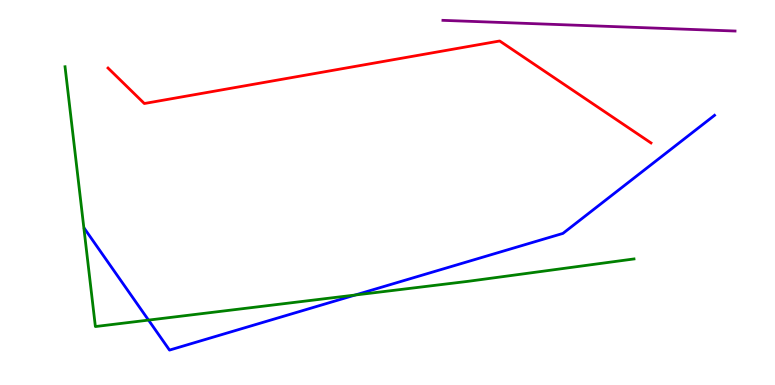[{'lines': ['blue', 'red'], 'intersections': []}, {'lines': ['green', 'red'], 'intersections': []}, {'lines': ['purple', 'red'], 'intersections': []}, {'lines': ['blue', 'green'], 'intersections': [{'x': 1.92, 'y': 1.69}, {'x': 4.58, 'y': 2.34}]}, {'lines': ['blue', 'purple'], 'intersections': []}, {'lines': ['green', 'purple'], 'intersections': []}]